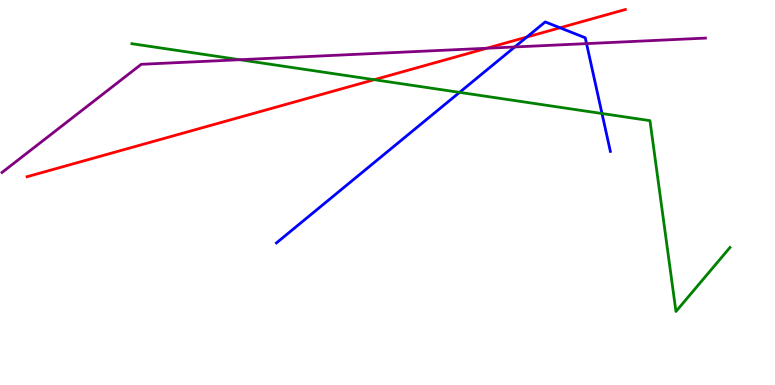[{'lines': ['blue', 'red'], 'intersections': [{'x': 6.8, 'y': 9.04}, {'x': 7.23, 'y': 9.28}]}, {'lines': ['green', 'red'], 'intersections': [{'x': 4.83, 'y': 7.93}]}, {'lines': ['purple', 'red'], 'intersections': [{'x': 6.28, 'y': 8.75}]}, {'lines': ['blue', 'green'], 'intersections': [{'x': 5.93, 'y': 7.6}, {'x': 7.77, 'y': 7.05}]}, {'lines': ['blue', 'purple'], 'intersections': [{'x': 6.64, 'y': 8.78}, {'x': 7.57, 'y': 8.87}]}, {'lines': ['green', 'purple'], 'intersections': [{'x': 3.09, 'y': 8.45}]}]